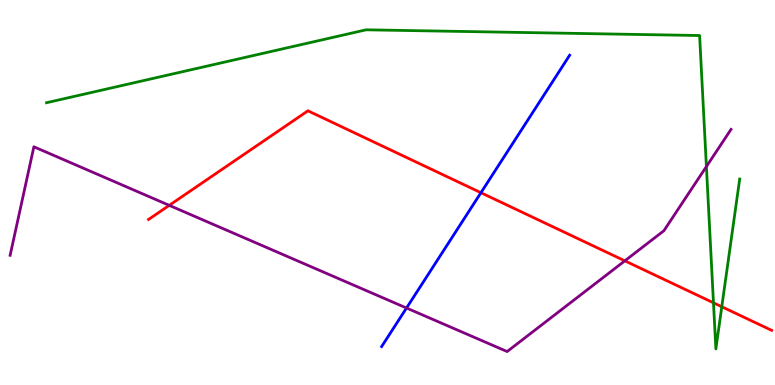[{'lines': ['blue', 'red'], 'intersections': [{'x': 6.21, 'y': 4.99}]}, {'lines': ['green', 'red'], 'intersections': [{'x': 9.21, 'y': 2.13}, {'x': 9.31, 'y': 2.03}]}, {'lines': ['purple', 'red'], 'intersections': [{'x': 2.18, 'y': 4.67}, {'x': 8.06, 'y': 3.22}]}, {'lines': ['blue', 'green'], 'intersections': []}, {'lines': ['blue', 'purple'], 'intersections': [{'x': 5.25, 'y': 2.0}]}, {'lines': ['green', 'purple'], 'intersections': [{'x': 9.11, 'y': 5.67}]}]